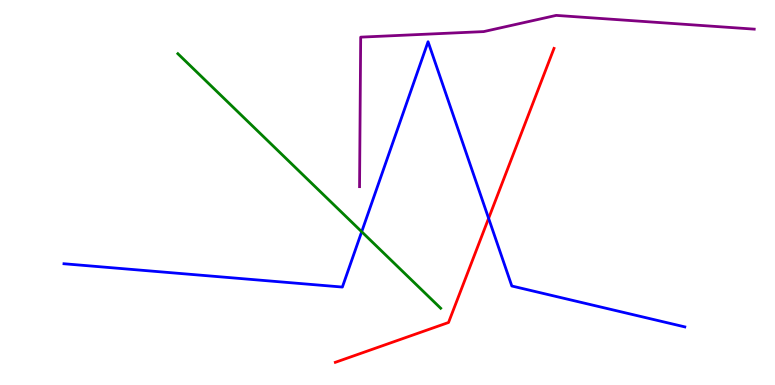[{'lines': ['blue', 'red'], 'intersections': [{'x': 6.3, 'y': 4.33}]}, {'lines': ['green', 'red'], 'intersections': []}, {'lines': ['purple', 'red'], 'intersections': []}, {'lines': ['blue', 'green'], 'intersections': [{'x': 4.67, 'y': 3.98}]}, {'lines': ['blue', 'purple'], 'intersections': []}, {'lines': ['green', 'purple'], 'intersections': []}]